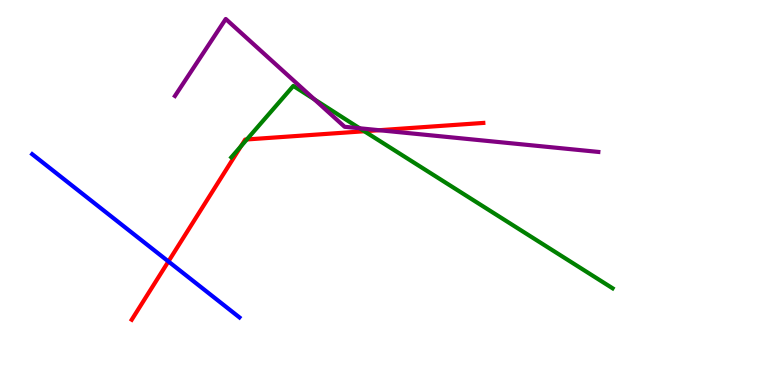[{'lines': ['blue', 'red'], 'intersections': [{'x': 2.17, 'y': 3.21}]}, {'lines': ['green', 'red'], 'intersections': [{'x': 3.11, 'y': 6.2}, {'x': 3.19, 'y': 6.38}, {'x': 4.7, 'y': 6.59}]}, {'lines': ['purple', 'red'], 'intersections': [{'x': 4.89, 'y': 6.62}]}, {'lines': ['blue', 'green'], 'intersections': []}, {'lines': ['blue', 'purple'], 'intersections': []}, {'lines': ['green', 'purple'], 'intersections': [{'x': 4.06, 'y': 7.42}, {'x': 4.64, 'y': 6.67}]}]